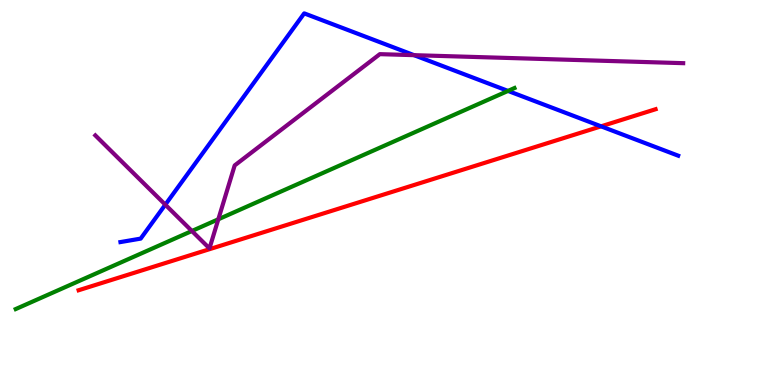[{'lines': ['blue', 'red'], 'intersections': [{'x': 7.76, 'y': 6.72}]}, {'lines': ['green', 'red'], 'intersections': []}, {'lines': ['purple', 'red'], 'intersections': []}, {'lines': ['blue', 'green'], 'intersections': [{'x': 6.55, 'y': 7.64}]}, {'lines': ['blue', 'purple'], 'intersections': [{'x': 2.13, 'y': 4.68}, {'x': 5.34, 'y': 8.57}]}, {'lines': ['green', 'purple'], 'intersections': [{'x': 2.48, 'y': 4.0}, {'x': 2.82, 'y': 4.3}]}]